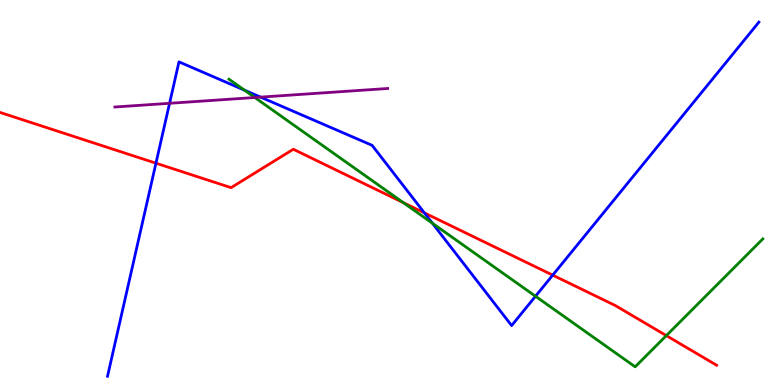[{'lines': ['blue', 'red'], 'intersections': [{'x': 2.01, 'y': 5.76}, {'x': 5.48, 'y': 4.47}, {'x': 7.13, 'y': 2.85}]}, {'lines': ['green', 'red'], 'intersections': [{'x': 5.2, 'y': 4.74}, {'x': 8.6, 'y': 1.28}]}, {'lines': ['purple', 'red'], 'intersections': []}, {'lines': ['blue', 'green'], 'intersections': [{'x': 3.15, 'y': 7.66}, {'x': 5.58, 'y': 4.2}, {'x': 6.91, 'y': 2.31}]}, {'lines': ['blue', 'purple'], 'intersections': [{'x': 2.19, 'y': 7.32}, {'x': 3.36, 'y': 7.48}]}, {'lines': ['green', 'purple'], 'intersections': [{'x': 3.29, 'y': 7.47}]}]